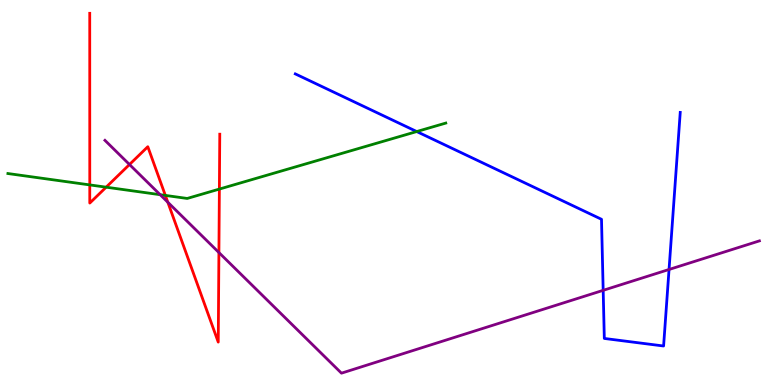[{'lines': ['blue', 'red'], 'intersections': []}, {'lines': ['green', 'red'], 'intersections': [{'x': 1.16, 'y': 5.2}, {'x': 1.37, 'y': 5.14}, {'x': 2.13, 'y': 4.92}, {'x': 2.83, 'y': 5.09}]}, {'lines': ['purple', 'red'], 'intersections': [{'x': 1.67, 'y': 5.73}, {'x': 2.17, 'y': 4.75}, {'x': 2.82, 'y': 3.44}]}, {'lines': ['blue', 'green'], 'intersections': [{'x': 5.38, 'y': 6.58}]}, {'lines': ['blue', 'purple'], 'intersections': [{'x': 7.78, 'y': 2.46}, {'x': 8.63, 'y': 3.0}]}, {'lines': ['green', 'purple'], 'intersections': [{'x': 2.07, 'y': 4.94}]}]